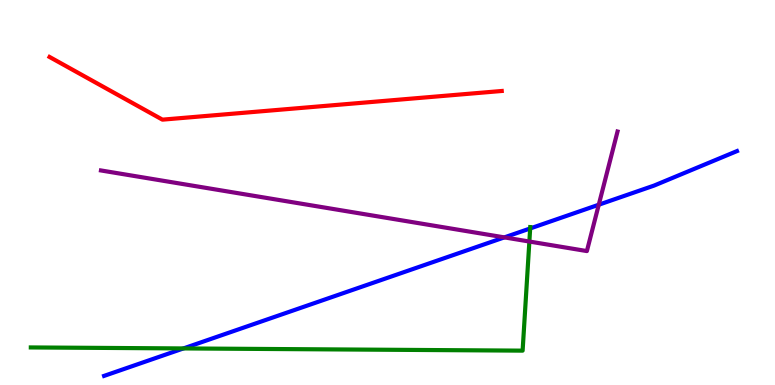[{'lines': ['blue', 'red'], 'intersections': []}, {'lines': ['green', 'red'], 'intersections': []}, {'lines': ['purple', 'red'], 'intersections': []}, {'lines': ['blue', 'green'], 'intersections': [{'x': 2.37, 'y': 0.95}, {'x': 6.84, 'y': 4.07}]}, {'lines': ['blue', 'purple'], 'intersections': [{'x': 6.51, 'y': 3.83}, {'x': 7.73, 'y': 4.68}]}, {'lines': ['green', 'purple'], 'intersections': [{'x': 6.83, 'y': 3.73}]}]